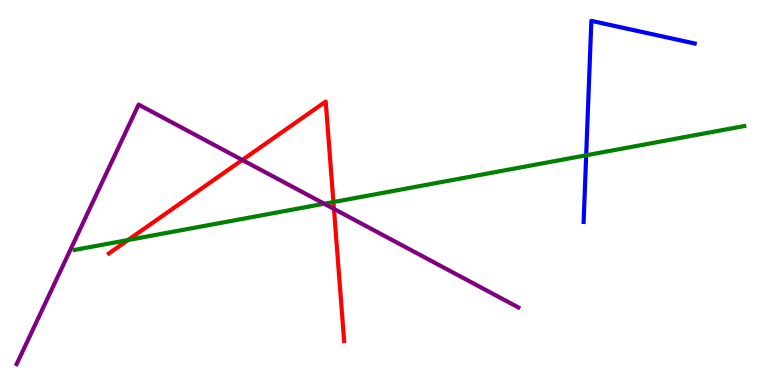[{'lines': ['blue', 'red'], 'intersections': []}, {'lines': ['green', 'red'], 'intersections': [{'x': 1.65, 'y': 3.77}, {'x': 4.3, 'y': 4.75}]}, {'lines': ['purple', 'red'], 'intersections': [{'x': 3.13, 'y': 5.84}, {'x': 4.31, 'y': 4.57}]}, {'lines': ['blue', 'green'], 'intersections': [{'x': 7.56, 'y': 5.97}]}, {'lines': ['blue', 'purple'], 'intersections': []}, {'lines': ['green', 'purple'], 'intersections': [{'x': 4.18, 'y': 4.71}]}]